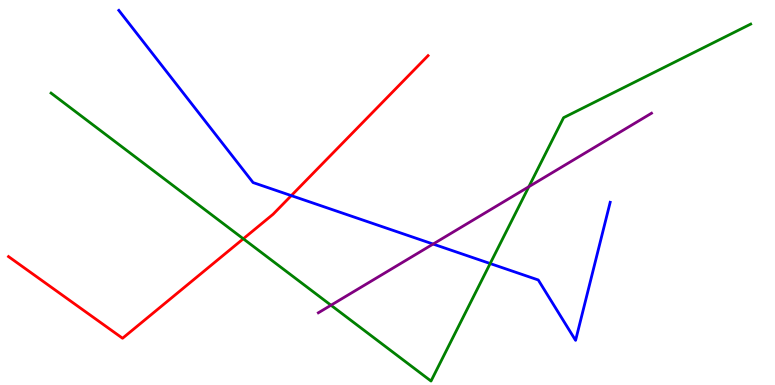[{'lines': ['blue', 'red'], 'intersections': [{'x': 3.76, 'y': 4.92}]}, {'lines': ['green', 'red'], 'intersections': [{'x': 3.14, 'y': 3.8}]}, {'lines': ['purple', 'red'], 'intersections': []}, {'lines': ['blue', 'green'], 'intersections': [{'x': 6.32, 'y': 3.15}]}, {'lines': ['blue', 'purple'], 'intersections': [{'x': 5.59, 'y': 3.66}]}, {'lines': ['green', 'purple'], 'intersections': [{'x': 4.27, 'y': 2.07}, {'x': 6.82, 'y': 5.15}]}]